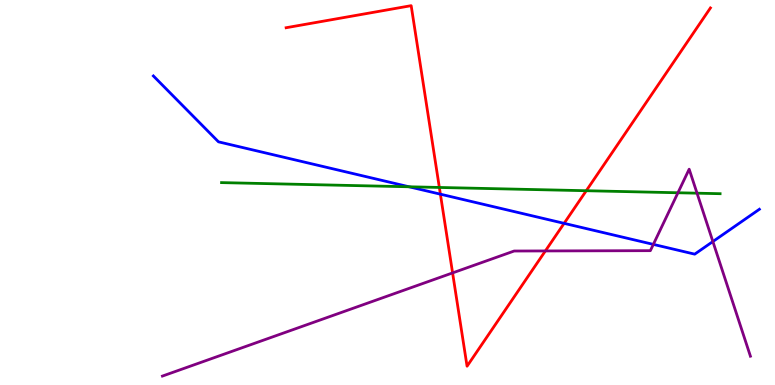[{'lines': ['blue', 'red'], 'intersections': [{'x': 5.68, 'y': 4.96}, {'x': 7.28, 'y': 4.2}]}, {'lines': ['green', 'red'], 'intersections': [{'x': 5.67, 'y': 5.13}, {'x': 7.56, 'y': 5.05}]}, {'lines': ['purple', 'red'], 'intersections': [{'x': 5.84, 'y': 2.91}, {'x': 7.04, 'y': 3.48}]}, {'lines': ['blue', 'green'], 'intersections': [{'x': 5.28, 'y': 5.15}]}, {'lines': ['blue', 'purple'], 'intersections': [{'x': 8.43, 'y': 3.65}, {'x': 9.2, 'y': 3.73}]}, {'lines': ['green', 'purple'], 'intersections': [{'x': 8.75, 'y': 4.99}, {'x': 8.99, 'y': 4.98}]}]